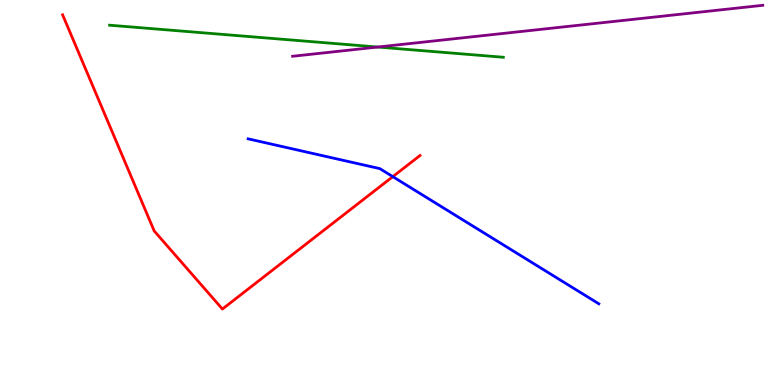[{'lines': ['blue', 'red'], 'intersections': [{'x': 5.07, 'y': 5.41}]}, {'lines': ['green', 'red'], 'intersections': []}, {'lines': ['purple', 'red'], 'intersections': []}, {'lines': ['blue', 'green'], 'intersections': []}, {'lines': ['blue', 'purple'], 'intersections': []}, {'lines': ['green', 'purple'], 'intersections': [{'x': 4.87, 'y': 8.78}]}]